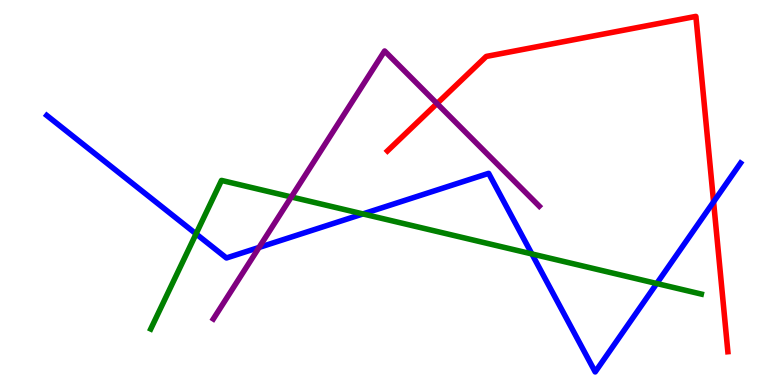[{'lines': ['blue', 'red'], 'intersections': [{'x': 9.21, 'y': 4.76}]}, {'lines': ['green', 'red'], 'intersections': []}, {'lines': ['purple', 'red'], 'intersections': [{'x': 5.64, 'y': 7.31}]}, {'lines': ['blue', 'green'], 'intersections': [{'x': 2.53, 'y': 3.93}, {'x': 4.68, 'y': 4.44}, {'x': 6.86, 'y': 3.4}, {'x': 8.47, 'y': 2.64}]}, {'lines': ['blue', 'purple'], 'intersections': [{'x': 3.34, 'y': 3.57}]}, {'lines': ['green', 'purple'], 'intersections': [{'x': 3.76, 'y': 4.88}]}]